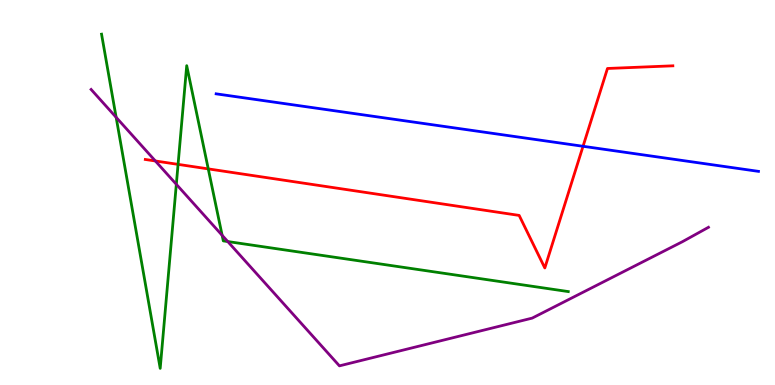[{'lines': ['blue', 'red'], 'intersections': [{'x': 7.52, 'y': 6.2}]}, {'lines': ['green', 'red'], 'intersections': [{'x': 2.3, 'y': 5.73}, {'x': 2.69, 'y': 5.61}]}, {'lines': ['purple', 'red'], 'intersections': [{'x': 2.0, 'y': 5.82}]}, {'lines': ['blue', 'green'], 'intersections': []}, {'lines': ['blue', 'purple'], 'intersections': []}, {'lines': ['green', 'purple'], 'intersections': [{'x': 1.5, 'y': 6.95}, {'x': 2.28, 'y': 5.21}, {'x': 2.87, 'y': 3.89}, {'x': 2.94, 'y': 3.73}]}]